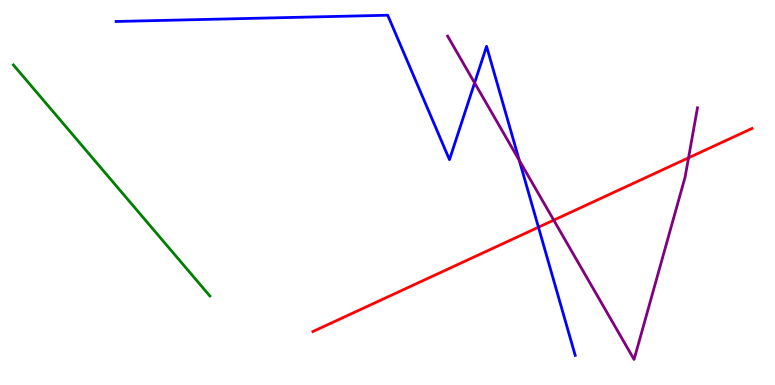[{'lines': ['blue', 'red'], 'intersections': [{'x': 6.95, 'y': 4.1}]}, {'lines': ['green', 'red'], 'intersections': []}, {'lines': ['purple', 'red'], 'intersections': [{'x': 7.15, 'y': 4.28}, {'x': 8.88, 'y': 5.9}]}, {'lines': ['blue', 'green'], 'intersections': []}, {'lines': ['blue', 'purple'], 'intersections': [{'x': 6.12, 'y': 7.85}, {'x': 6.7, 'y': 5.83}]}, {'lines': ['green', 'purple'], 'intersections': []}]